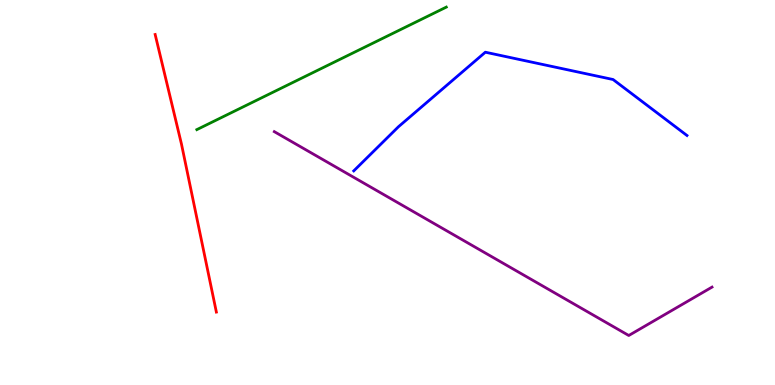[{'lines': ['blue', 'red'], 'intersections': []}, {'lines': ['green', 'red'], 'intersections': []}, {'lines': ['purple', 'red'], 'intersections': []}, {'lines': ['blue', 'green'], 'intersections': []}, {'lines': ['blue', 'purple'], 'intersections': []}, {'lines': ['green', 'purple'], 'intersections': []}]